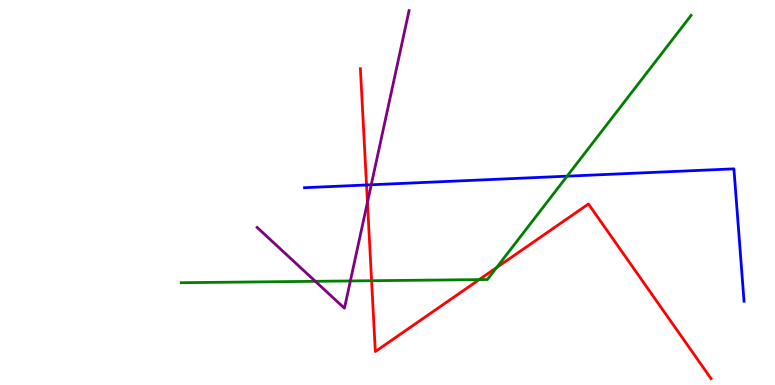[{'lines': ['blue', 'red'], 'intersections': [{'x': 4.73, 'y': 5.2}]}, {'lines': ['green', 'red'], 'intersections': [{'x': 4.79, 'y': 2.71}, {'x': 6.18, 'y': 2.74}, {'x': 6.41, 'y': 3.05}]}, {'lines': ['purple', 'red'], 'intersections': [{'x': 4.74, 'y': 4.75}]}, {'lines': ['blue', 'green'], 'intersections': [{'x': 7.32, 'y': 5.42}]}, {'lines': ['blue', 'purple'], 'intersections': [{'x': 4.79, 'y': 5.2}]}, {'lines': ['green', 'purple'], 'intersections': [{'x': 4.07, 'y': 2.69}, {'x': 4.52, 'y': 2.7}]}]